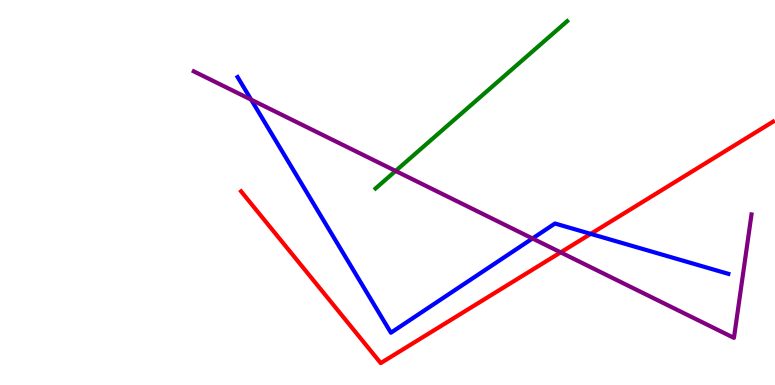[{'lines': ['blue', 'red'], 'intersections': [{'x': 7.62, 'y': 3.93}]}, {'lines': ['green', 'red'], 'intersections': []}, {'lines': ['purple', 'red'], 'intersections': [{'x': 7.23, 'y': 3.44}]}, {'lines': ['blue', 'green'], 'intersections': []}, {'lines': ['blue', 'purple'], 'intersections': [{'x': 3.24, 'y': 7.41}, {'x': 6.87, 'y': 3.81}]}, {'lines': ['green', 'purple'], 'intersections': [{'x': 5.1, 'y': 5.56}]}]